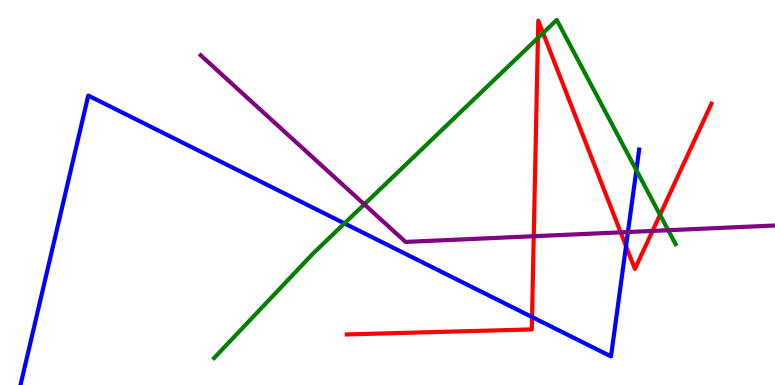[{'lines': ['blue', 'red'], 'intersections': [{'x': 6.87, 'y': 1.77}, {'x': 8.08, 'y': 3.61}]}, {'lines': ['green', 'red'], 'intersections': [{'x': 6.94, 'y': 9.01}, {'x': 7.01, 'y': 9.14}, {'x': 8.52, 'y': 4.42}]}, {'lines': ['purple', 'red'], 'intersections': [{'x': 6.89, 'y': 3.86}, {'x': 8.01, 'y': 3.96}, {'x': 8.42, 'y': 4.0}]}, {'lines': ['blue', 'green'], 'intersections': [{'x': 4.44, 'y': 4.2}, {'x': 8.21, 'y': 5.58}]}, {'lines': ['blue', 'purple'], 'intersections': [{'x': 8.1, 'y': 3.97}]}, {'lines': ['green', 'purple'], 'intersections': [{'x': 4.7, 'y': 4.69}, {'x': 8.62, 'y': 4.02}]}]